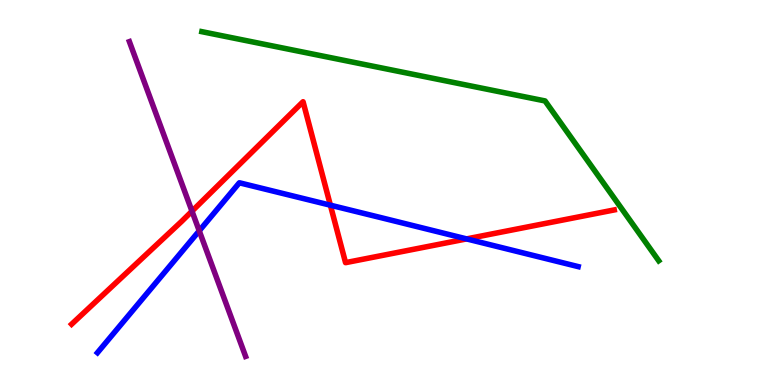[{'lines': ['blue', 'red'], 'intersections': [{'x': 4.26, 'y': 4.67}, {'x': 6.02, 'y': 3.79}]}, {'lines': ['green', 'red'], 'intersections': []}, {'lines': ['purple', 'red'], 'intersections': [{'x': 2.48, 'y': 4.51}]}, {'lines': ['blue', 'green'], 'intersections': []}, {'lines': ['blue', 'purple'], 'intersections': [{'x': 2.57, 'y': 4.0}]}, {'lines': ['green', 'purple'], 'intersections': []}]